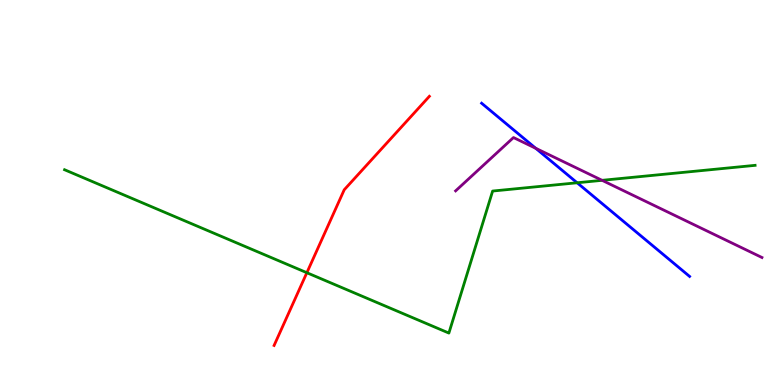[{'lines': ['blue', 'red'], 'intersections': []}, {'lines': ['green', 'red'], 'intersections': [{'x': 3.96, 'y': 2.92}]}, {'lines': ['purple', 'red'], 'intersections': []}, {'lines': ['blue', 'green'], 'intersections': [{'x': 7.45, 'y': 5.25}]}, {'lines': ['blue', 'purple'], 'intersections': [{'x': 6.91, 'y': 6.15}]}, {'lines': ['green', 'purple'], 'intersections': [{'x': 7.77, 'y': 5.32}]}]